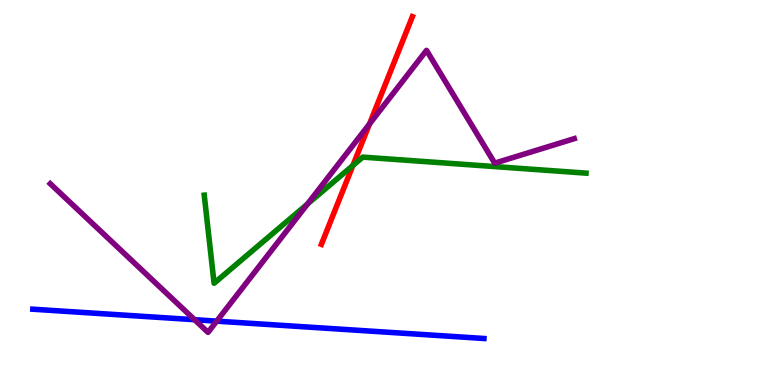[{'lines': ['blue', 'red'], 'intersections': []}, {'lines': ['green', 'red'], 'intersections': [{'x': 4.55, 'y': 5.7}]}, {'lines': ['purple', 'red'], 'intersections': [{'x': 4.77, 'y': 6.78}]}, {'lines': ['blue', 'green'], 'intersections': []}, {'lines': ['blue', 'purple'], 'intersections': [{'x': 2.51, 'y': 1.7}, {'x': 2.8, 'y': 1.66}]}, {'lines': ['green', 'purple'], 'intersections': [{'x': 3.97, 'y': 4.7}]}]